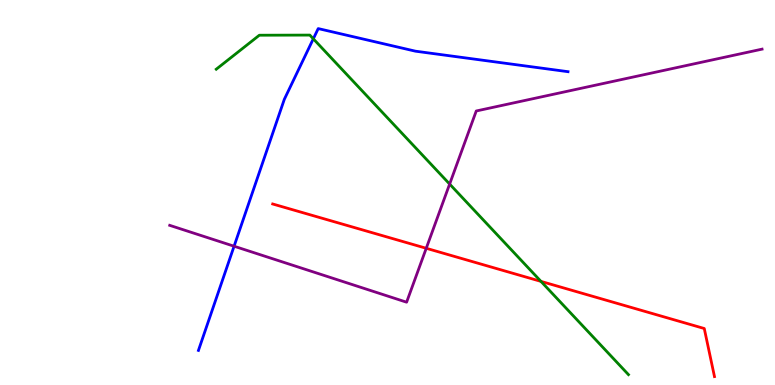[{'lines': ['blue', 'red'], 'intersections': []}, {'lines': ['green', 'red'], 'intersections': [{'x': 6.98, 'y': 2.69}]}, {'lines': ['purple', 'red'], 'intersections': [{'x': 5.5, 'y': 3.55}]}, {'lines': ['blue', 'green'], 'intersections': [{'x': 4.04, 'y': 8.99}]}, {'lines': ['blue', 'purple'], 'intersections': [{'x': 3.02, 'y': 3.6}]}, {'lines': ['green', 'purple'], 'intersections': [{'x': 5.8, 'y': 5.22}]}]